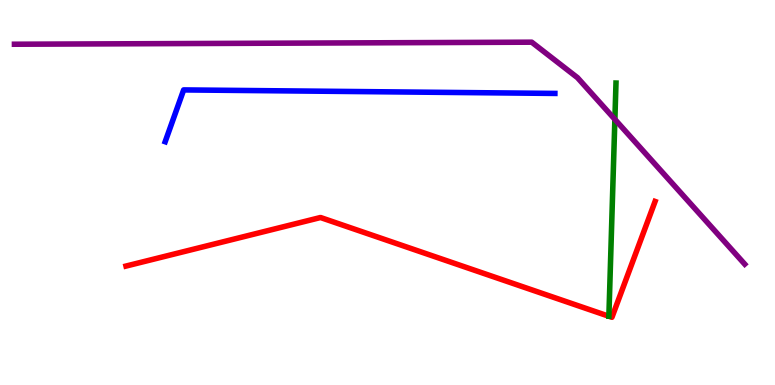[{'lines': ['blue', 'red'], 'intersections': []}, {'lines': ['green', 'red'], 'intersections': []}, {'lines': ['purple', 'red'], 'intersections': []}, {'lines': ['blue', 'green'], 'intersections': []}, {'lines': ['blue', 'purple'], 'intersections': []}, {'lines': ['green', 'purple'], 'intersections': [{'x': 7.93, 'y': 6.9}]}]